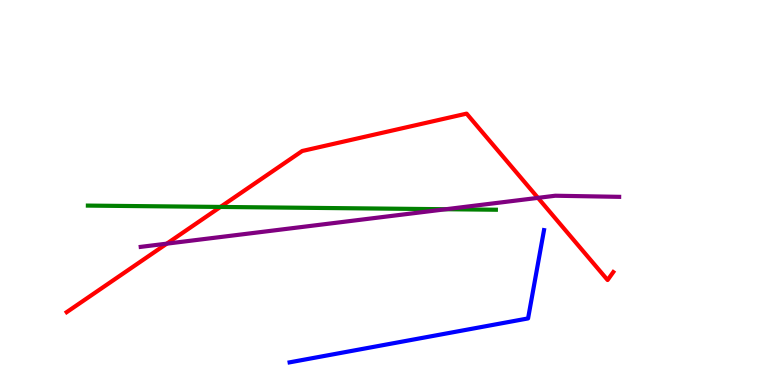[{'lines': ['blue', 'red'], 'intersections': []}, {'lines': ['green', 'red'], 'intersections': [{'x': 2.84, 'y': 4.62}]}, {'lines': ['purple', 'red'], 'intersections': [{'x': 2.15, 'y': 3.67}, {'x': 6.94, 'y': 4.86}]}, {'lines': ['blue', 'green'], 'intersections': []}, {'lines': ['blue', 'purple'], 'intersections': []}, {'lines': ['green', 'purple'], 'intersections': [{'x': 5.75, 'y': 4.57}]}]